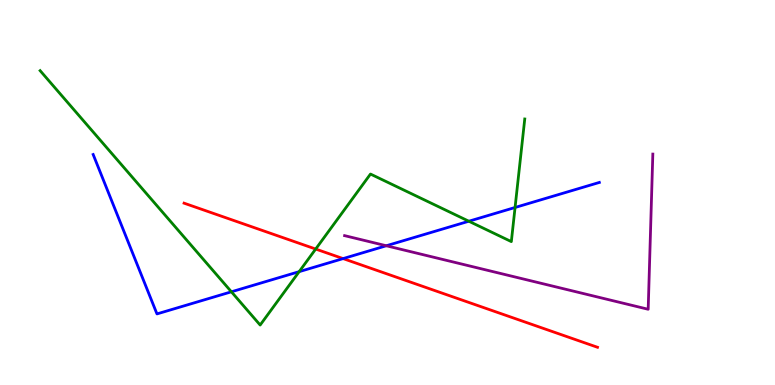[{'lines': ['blue', 'red'], 'intersections': [{'x': 4.43, 'y': 3.28}]}, {'lines': ['green', 'red'], 'intersections': [{'x': 4.07, 'y': 3.53}]}, {'lines': ['purple', 'red'], 'intersections': []}, {'lines': ['blue', 'green'], 'intersections': [{'x': 2.99, 'y': 2.42}, {'x': 3.86, 'y': 2.94}, {'x': 6.05, 'y': 4.25}, {'x': 6.65, 'y': 4.61}]}, {'lines': ['blue', 'purple'], 'intersections': [{'x': 4.98, 'y': 3.62}]}, {'lines': ['green', 'purple'], 'intersections': []}]